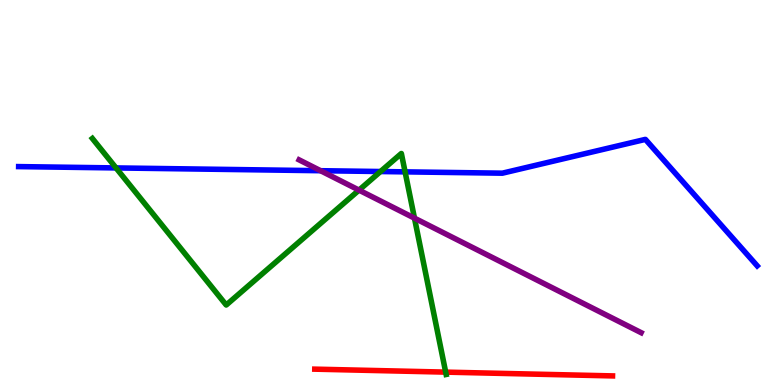[{'lines': ['blue', 'red'], 'intersections': []}, {'lines': ['green', 'red'], 'intersections': [{'x': 5.75, 'y': 0.335}]}, {'lines': ['purple', 'red'], 'intersections': []}, {'lines': ['blue', 'green'], 'intersections': [{'x': 1.5, 'y': 5.64}, {'x': 4.91, 'y': 5.54}, {'x': 5.23, 'y': 5.54}]}, {'lines': ['blue', 'purple'], 'intersections': [{'x': 4.14, 'y': 5.57}]}, {'lines': ['green', 'purple'], 'intersections': [{'x': 4.63, 'y': 5.06}, {'x': 5.35, 'y': 4.33}]}]